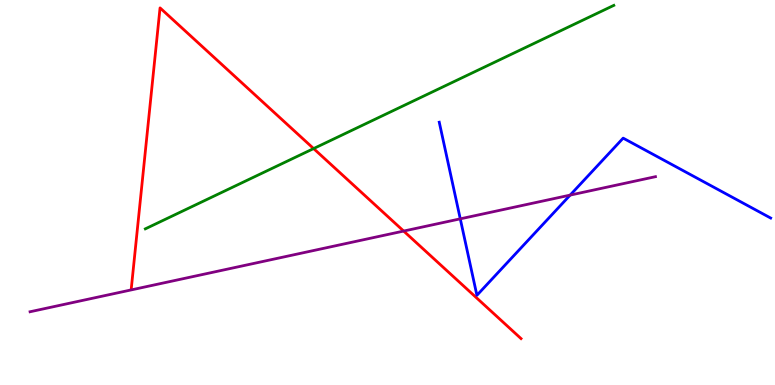[{'lines': ['blue', 'red'], 'intersections': []}, {'lines': ['green', 'red'], 'intersections': [{'x': 4.05, 'y': 6.14}]}, {'lines': ['purple', 'red'], 'intersections': [{'x': 5.21, 'y': 4.0}]}, {'lines': ['blue', 'green'], 'intersections': []}, {'lines': ['blue', 'purple'], 'intersections': [{'x': 5.94, 'y': 4.32}, {'x': 7.36, 'y': 4.93}]}, {'lines': ['green', 'purple'], 'intersections': []}]